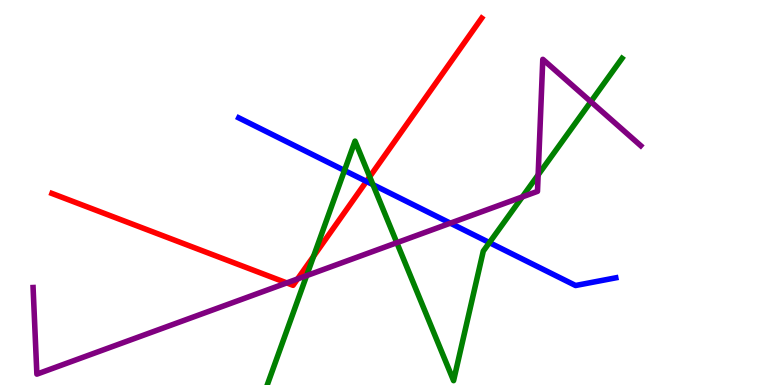[{'lines': ['blue', 'red'], 'intersections': [{'x': 4.73, 'y': 5.29}]}, {'lines': ['green', 'red'], 'intersections': [{'x': 4.05, 'y': 3.34}, {'x': 4.77, 'y': 5.41}]}, {'lines': ['purple', 'red'], 'intersections': [{'x': 3.7, 'y': 2.65}, {'x': 3.84, 'y': 2.75}]}, {'lines': ['blue', 'green'], 'intersections': [{'x': 4.44, 'y': 5.57}, {'x': 4.81, 'y': 5.2}, {'x': 6.31, 'y': 3.7}]}, {'lines': ['blue', 'purple'], 'intersections': [{'x': 5.81, 'y': 4.2}]}, {'lines': ['green', 'purple'], 'intersections': [{'x': 3.96, 'y': 2.84}, {'x': 5.12, 'y': 3.7}, {'x': 6.74, 'y': 4.89}, {'x': 6.94, 'y': 5.46}, {'x': 7.62, 'y': 7.36}]}]